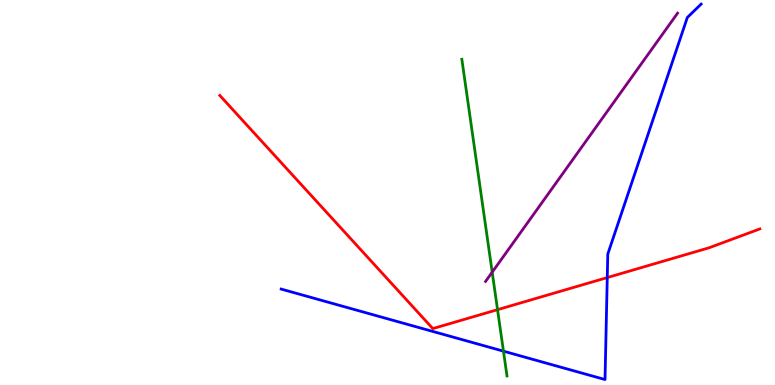[{'lines': ['blue', 'red'], 'intersections': [{'x': 7.84, 'y': 2.79}]}, {'lines': ['green', 'red'], 'intersections': [{'x': 6.42, 'y': 1.96}]}, {'lines': ['purple', 'red'], 'intersections': []}, {'lines': ['blue', 'green'], 'intersections': [{'x': 6.5, 'y': 0.879}]}, {'lines': ['blue', 'purple'], 'intersections': []}, {'lines': ['green', 'purple'], 'intersections': [{'x': 6.35, 'y': 2.93}]}]